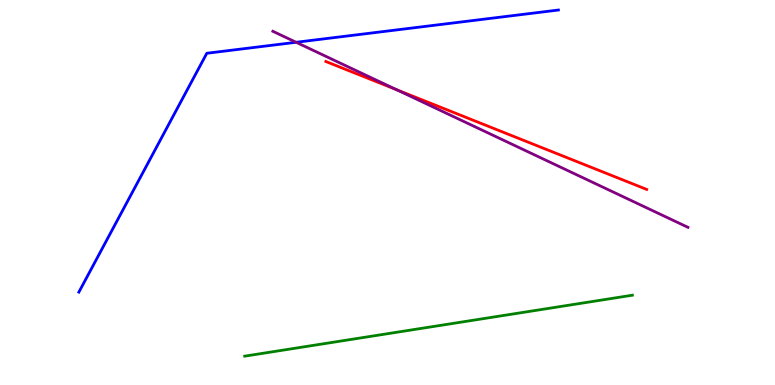[{'lines': ['blue', 'red'], 'intersections': []}, {'lines': ['green', 'red'], 'intersections': []}, {'lines': ['purple', 'red'], 'intersections': [{'x': 5.11, 'y': 7.67}]}, {'lines': ['blue', 'green'], 'intersections': []}, {'lines': ['blue', 'purple'], 'intersections': [{'x': 3.82, 'y': 8.9}]}, {'lines': ['green', 'purple'], 'intersections': []}]